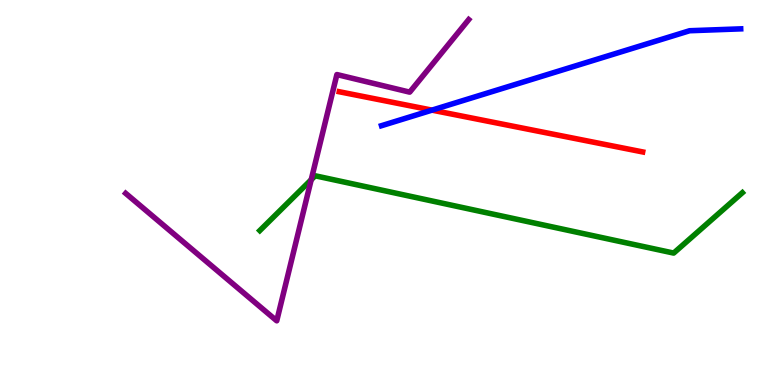[{'lines': ['blue', 'red'], 'intersections': [{'x': 5.57, 'y': 7.14}]}, {'lines': ['green', 'red'], 'intersections': []}, {'lines': ['purple', 'red'], 'intersections': []}, {'lines': ['blue', 'green'], 'intersections': []}, {'lines': ['blue', 'purple'], 'intersections': []}, {'lines': ['green', 'purple'], 'intersections': [{'x': 4.02, 'y': 5.33}]}]